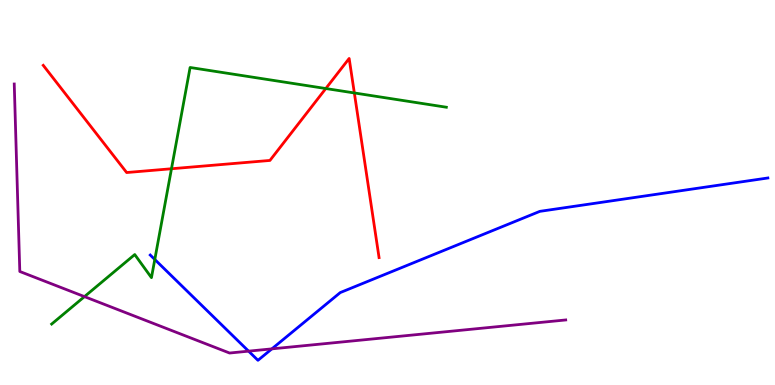[{'lines': ['blue', 'red'], 'intersections': []}, {'lines': ['green', 'red'], 'intersections': [{'x': 2.21, 'y': 5.62}, {'x': 4.2, 'y': 7.7}, {'x': 4.57, 'y': 7.59}]}, {'lines': ['purple', 'red'], 'intersections': []}, {'lines': ['blue', 'green'], 'intersections': [{'x': 2.0, 'y': 3.26}]}, {'lines': ['blue', 'purple'], 'intersections': [{'x': 3.21, 'y': 0.879}, {'x': 3.51, 'y': 0.939}]}, {'lines': ['green', 'purple'], 'intersections': [{'x': 1.09, 'y': 2.3}]}]